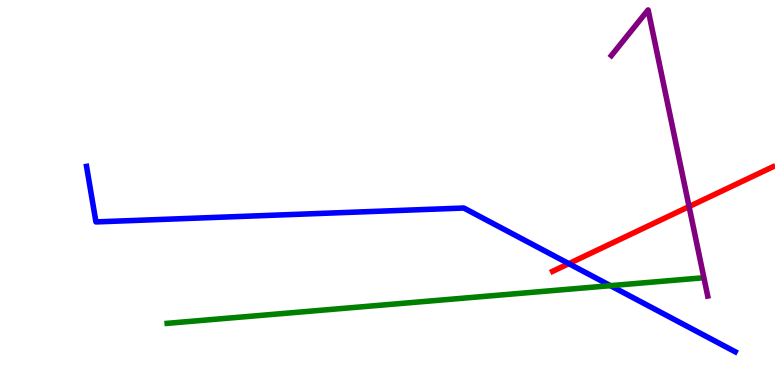[{'lines': ['blue', 'red'], 'intersections': [{'x': 7.34, 'y': 3.15}]}, {'lines': ['green', 'red'], 'intersections': []}, {'lines': ['purple', 'red'], 'intersections': [{'x': 8.89, 'y': 4.63}]}, {'lines': ['blue', 'green'], 'intersections': [{'x': 7.88, 'y': 2.58}]}, {'lines': ['blue', 'purple'], 'intersections': []}, {'lines': ['green', 'purple'], 'intersections': []}]